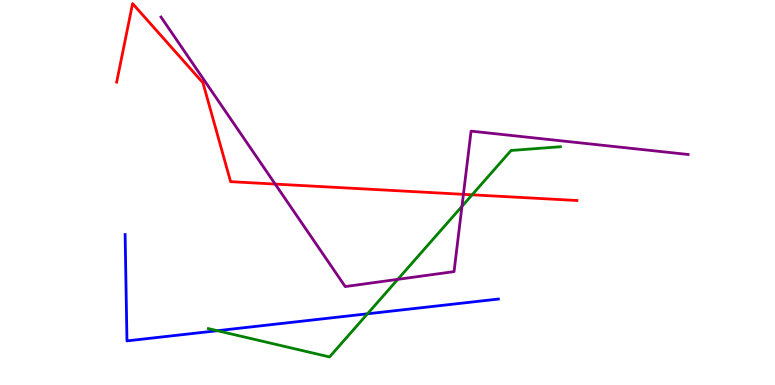[{'lines': ['blue', 'red'], 'intersections': []}, {'lines': ['green', 'red'], 'intersections': [{'x': 6.09, 'y': 4.94}]}, {'lines': ['purple', 'red'], 'intersections': [{'x': 3.55, 'y': 5.22}, {'x': 5.98, 'y': 4.95}]}, {'lines': ['blue', 'green'], 'intersections': [{'x': 2.8, 'y': 1.41}, {'x': 4.74, 'y': 1.85}]}, {'lines': ['blue', 'purple'], 'intersections': []}, {'lines': ['green', 'purple'], 'intersections': [{'x': 5.13, 'y': 2.74}, {'x': 5.96, 'y': 4.64}]}]